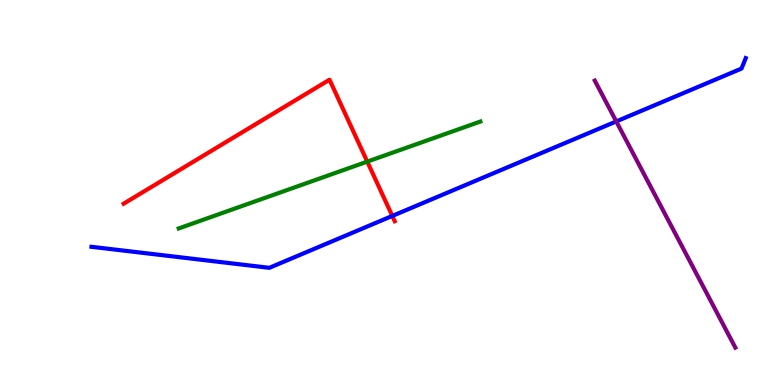[{'lines': ['blue', 'red'], 'intersections': [{'x': 5.06, 'y': 4.39}]}, {'lines': ['green', 'red'], 'intersections': [{'x': 4.74, 'y': 5.8}]}, {'lines': ['purple', 'red'], 'intersections': []}, {'lines': ['blue', 'green'], 'intersections': []}, {'lines': ['blue', 'purple'], 'intersections': [{'x': 7.95, 'y': 6.85}]}, {'lines': ['green', 'purple'], 'intersections': []}]